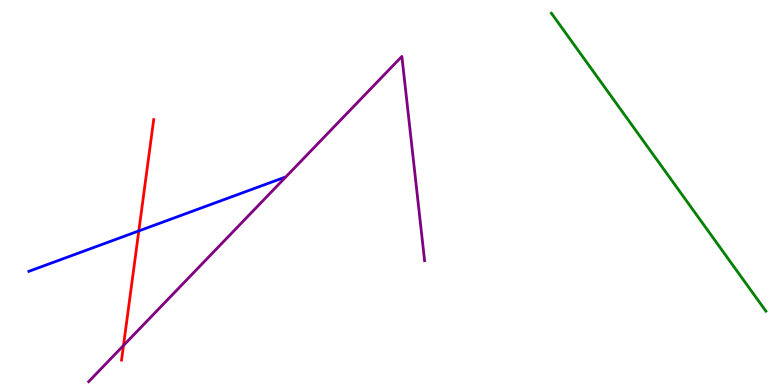[{'lines': ['blue', 'red'], 'intersections': [{'x': 1.79, 'y': 4.0}]}, {'lines': ['green', 'red'], 'intersections': []}, {'lines': ['purple', 'red'], 'intersections': [{'x': 1.59, 'y': 1.03}]}, {'lines': ['blue', 'green'], 'intersections': []}, {'lines': ['blue', 'purple'], 'intersections': []}, {'lines': ['green', 'purple'], 'intersections': []}]